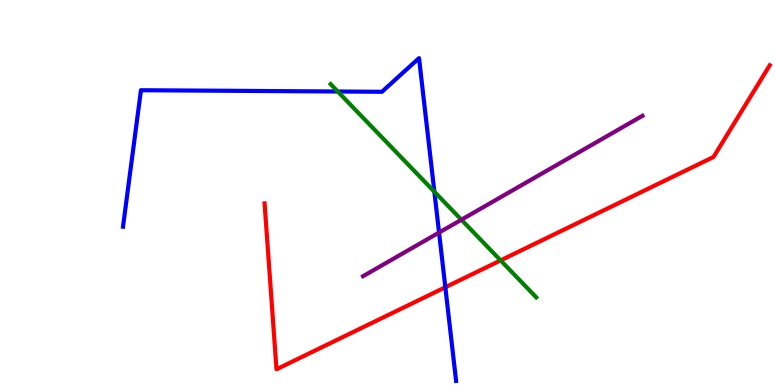[{'lines': ['blue', 'red'], 'intersections': [{'x': 5.75, 'y': 2.54}]}, {'lines': ['green', 'red'], 'intersections': [{'x': 6.46, 'y': 3.24}]}, {'lines': ['purple', 'red'], 'intersections': []}, {'lines': ['blue', 'green'], 'intersections': [{'x': 4.36, 'y': 7.62}, {'x': 5.6, 'y': 5.02}]}, {'lines': ['blue', 'purple'], 'intersections': [{'x': 5.67, 'y': 3.96}]}, {'lines': ['green', 'purple'], 'intersections': [{'x': 5.95, 'y': 4.29}]}]